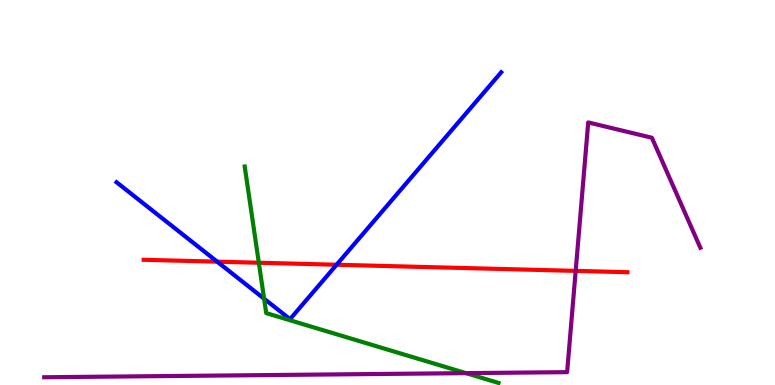[{'lines': ['blue', 'red'], 'intersections': [{'x': 2.8, 'y': 3.2}, {'x': 4.34, 'y': 3.12}]}, {'lines': ['green', 'red'], 'intersections': [{'x': 3.34, 'y': 3.18}]}, {'lines': ['purple', 'red'], 'intersections': [{'x': 7.43, 'y': 2.96}]}, {'lines': ['blue', 'green'], 'intersections': [{'x': 3.41, 'y': 2.24}]}, {'lines': ['blue', 'purple'], 'intersections': []}, {'lines': ['green', 'purple'], 'intersections': [{'x': 6.01, 'y': 0.308}]}]